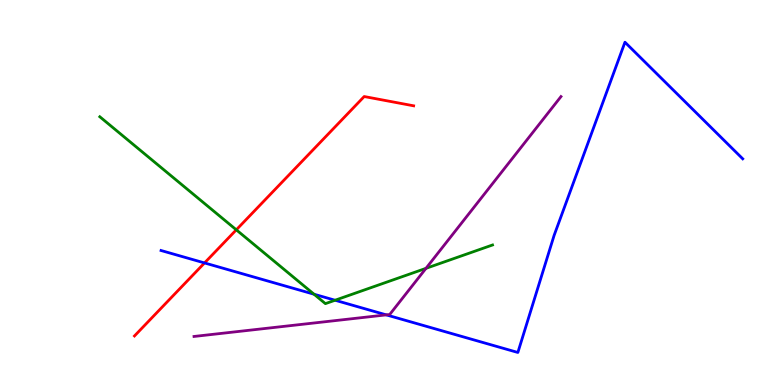[{'lines': ['blue', 'red'], 'intersections': [{'x': 2.64, 'y': 3.17}]}, {'lines': ['green', 'red'], 'intersections': [{'x': 3.05, 'y': 4.03}]}, {'lines': ['purple', 'red'], 'intersections': []}, {'lines': ['blue', 'green'], 'intersections': [{'x': 4.05, 'y': 2.36}, {'x': 4.32, 'y': 2.2}]}, {'lines': ['blue', 'purple'], 'intersections': [{'x': 4.98, 'y': 1.82}]}, {'lines': ['green', 'purple'], 'intersections': [{'x': 5.5, 'y': 3.03}]}]